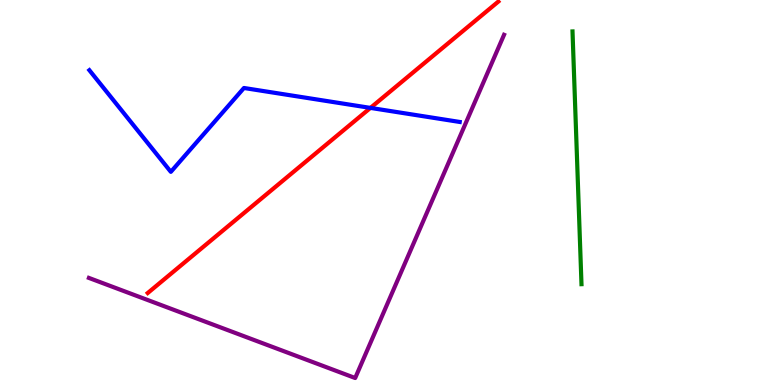[{'lines': ['blue', 'red'], 'intersections': [{'x': 4.78, 'y': 7.2}]}, {'lines': ['green', 'red'], 'intersections': []}, {'lines': ['purple', 'red'], 'intersections': []}, {'lines': ['blue', 'green'], 'intersections': []}, {'lines': ['blue', 'purple'], 'intersections': []}, {'lines': ['green', 'purple'], 'intersections': []}]